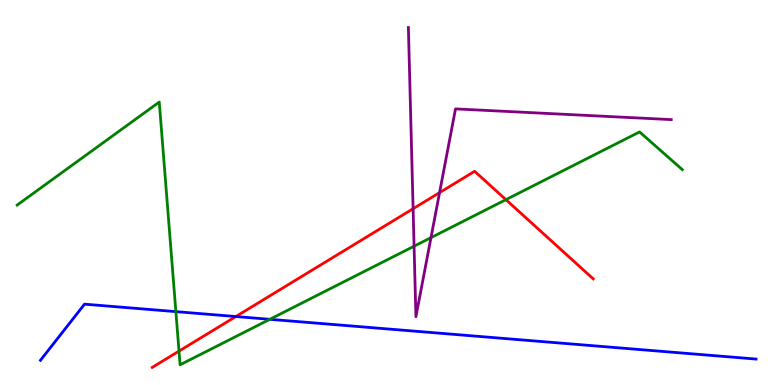[{'lines': ['blue', 'red'], 'intersections': [{'x': 3.04, 'y': 1.78}]}, {'lines': ['green', 'red'], 'intersections': [{'x': 2.31, 'y': 0.88}, {'x': 6.53, 'y': 4.81}]}, {'lines': ['purple', 'red'], 'intersections': [{'x': 5.33, 'y': 4.58}, {'x': 5.67, 'y': 5.0}]}, {'lines': ['blue', 'green'], 'intersections': [{'x': 2.27, 'y': 1.91}, {'x': 3.48, 'y': 1.71}]}, {'lines': ['blue', 'purple'], 'intersections': []}, {'lines': ['green', 'purple'], 'intersections': [{'x': 5.34, 'y': 3.61}, {'x': 5.56, 'y': 3.83}]}]